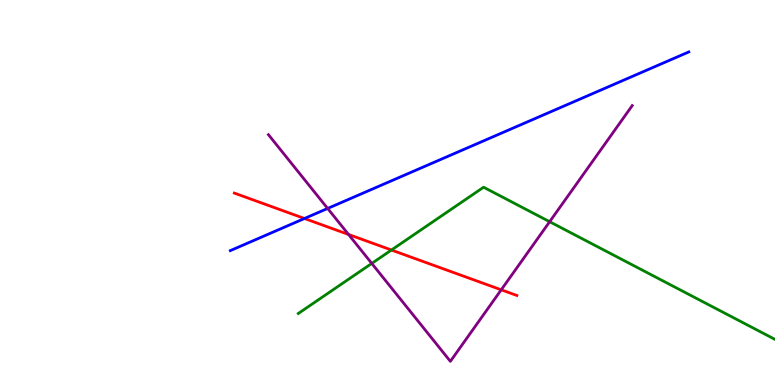[{'lines': ['blue', 'red'], 'intersections': [{'x': 3.93, 'y': 4.32}]}, {'lines': ['green', 'red'], 'intersections': [{'x': 5.05, 'y': 3.51}]}, {'lines': ['purple', 'red'], 'intersections': [{'x': 4.5, 'y': 3.91}, {'x': 6.47, 'y': 2.47}]}, {'lines': ['blue', 'green'], 'intersections': []}, {'lines': ['blue', 'purple'], 'intersections': [{'x': 4.23, 'y': 4.59}]}, {'lines': ['green', 'purple'], 'intersections': [{'x': 4.8, 'y': 3.16}, {'x': 7.09, 'y': 4.24}]}]